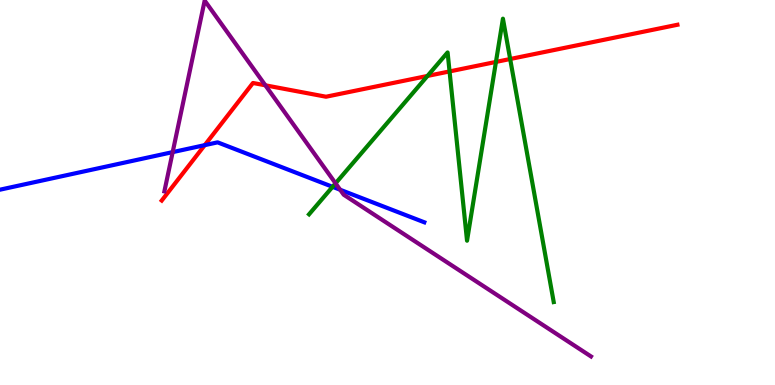[{'lines': ['blue', 'red'], 'intersections': [{'x': 2.64, 'y': 6.23}]}, {'lines': ['green', 'red'], 'intersections': [{'x': 5.52, 'y': 8.03}, {'x': 5.8, 'y': 8.14}, {'x': 6.4, 'y': 8.39}, {'x': 6.58, 'y': 8.47}]}, {'lines': ['purple', 'red'], 'intersections': [{'x': 3.42, 'y': 7.78}]}, {'lines': ['blue', 'green'], 'intersections': [{'x': 4.29, 'y': 5.15}]}, {'lines': ['blue', 'purple'], 'intersections': [{'x': 2.23, 'y': 6.05}, {'x': 4.39, 'y': 5.07}]}, {'lines': ['green', 'purple'], 'intersections': [{'x': 4.33, 'y': 5.24}]}]